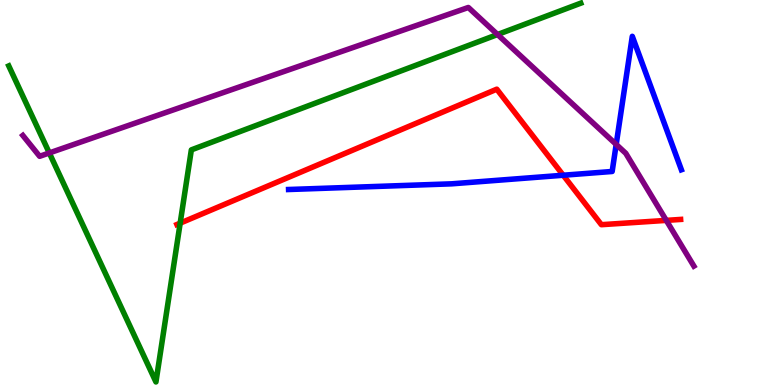[{'lines': ['blue', 'red'], 'intersections': [{'x': 7.27, 'y': 5.45}]}, {'lines': ['green', 'red'], 'intersections': [{'x': 2.32, 'y': 4.2}]}, {'lines': ['purple', 'red'], 'intersections': [{'x': 8.6, 'y': 4.28}]}, {'lines': ['blue', 'green'], 'intersections': []}, {'lines': ['blue', 'purple'], 'intersections': [{'x': 7.95, 'y': 6.25}]}, {'lines': ['green', 'purple'], 'intersections': [{'x': 0.636, 'y': 6.03}, {'x': 6.42, 'y': 9.1}]}]